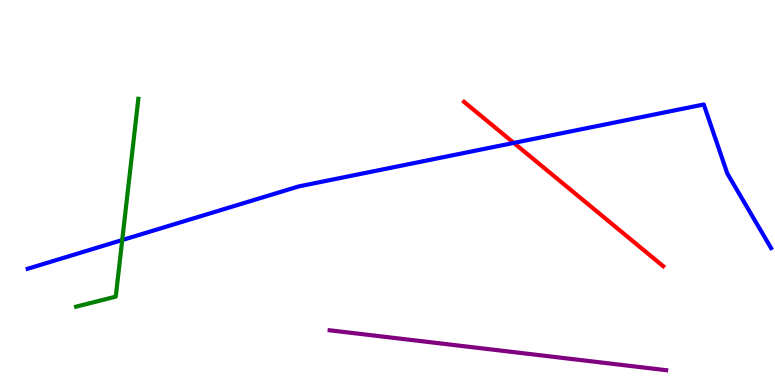[{'lines': ['blue', 'red'], 'intersections': [{'x': 6.63, 'y': 6.29}]}, {'lines': ['green', 'red'], 'intersections': []}, {'lines': ['purple', 'red'], 'intersections': []}, {'lines': ['blue', 'green'], 'intersections': [{'x': 1.58, 'y': 3.77}]}, {'lines': ['blue', 'purple'], 'intersections': []}, {'lines': ['green', 'purple'], 'intersections': []}]